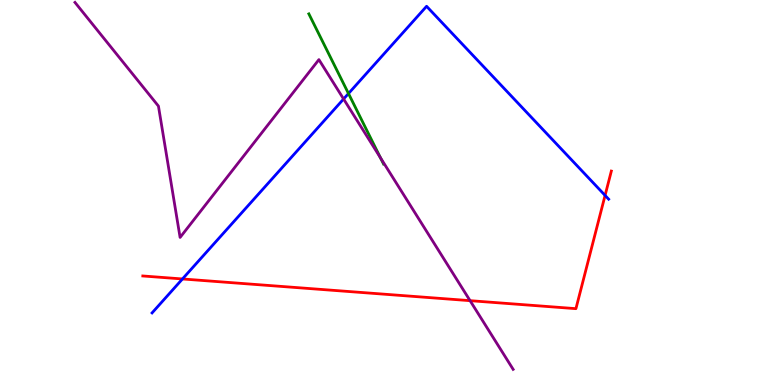[{'lines': ['blue', 'red'], 'intersections': [{'x': 2.35, 'y': 2.75}, {'x': 7.81, 'y': 4.92}]}, {'lines': ['green', 'red'], 'intersections': []}, {'lines': ['purple', 'red'], 'intersections': [{'x': 6.07, 'y': 2.19}]}, {'lines': ['blue', 'green'], 'intersections': [{'x': 4.5, 'y': 7.57}]}, {'lines': ['blue', 'purple'], 'intersections': [{'x': 4.43, 'y': 7.43}]}, {'lines': ['green', 'purple'], 'intersections': [{'x': 4.91, 'y': 5.9}]}]